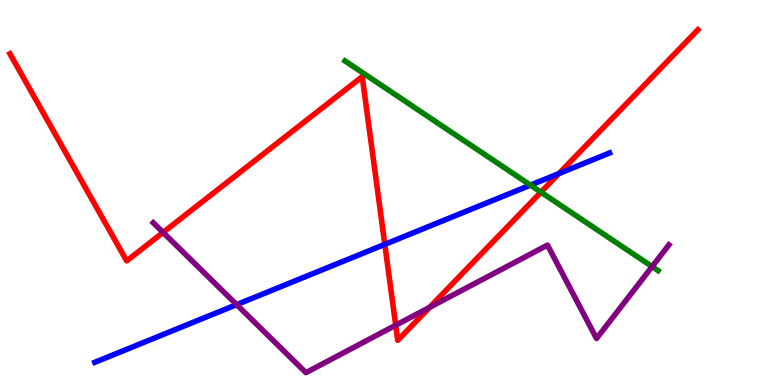[{'lines': ['blue', 'red'], 'intersections': [{'x': 4.97, 'y': 3.65}, {'x': 7.21, 'y': 5.49}]}, {'lines': ['green', 'red'], 'intersections': [{'x': 6.98, 'y': 5.01}]}, {'lines': ['purple', 'red'], 'intersections': [{'x': 2.1, 'y': 3.96}, {'x': 5.11, 'y': 1.55}, {'x': 5.54, 'y': 2.02}]}, {'lines': ['blue', 'green'], 'intersections': [{'x': 6.84, 'y': 5.19}]}, {'lines': ['blue', 'purple'], 'intersections': [{'x': 3.05, 'y': 2.09}]}, {'lines': ['green', 'purple'], 'intersections': [{'x': 8.41, 'y': 3.08}]}]